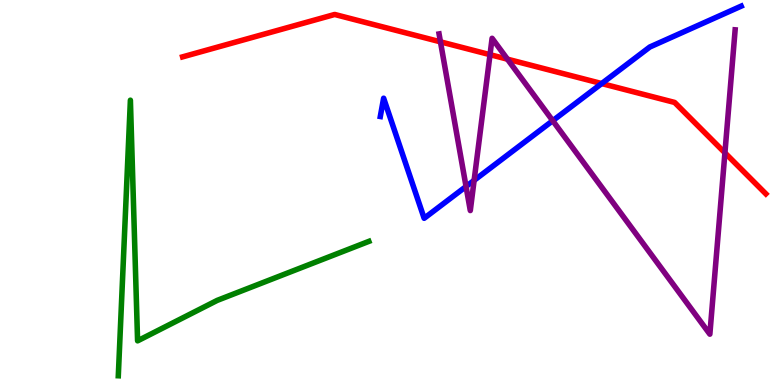[{'lines': ['blue', 'red'], 'intersections': [{'x': 7.76, 'y': 7.83}]}, {'lines': ['green', 'red'], 'intersections': []}, {'lines': ['purple', 'red'], 'intersections': [{'x': 5.68, 'y': 8.91}, {'x': 6.32, 'y': 8.58}, {'x': 6.55, 'y': 8.46}, {'x': 9.35, 'y': 6.03}]}, {'lines': ['blue', 'green'], 'intersections': []}, {'lines': ['blue', 'purple'], 'intersections': [{'x': 6.01, 'y': 5.16}, {'x': 6.12, 'y': 5.32}, {'x': 7.13, 'y': 6.86}]}, {'lines': ['green', 'purple'], 'intersections': []}]